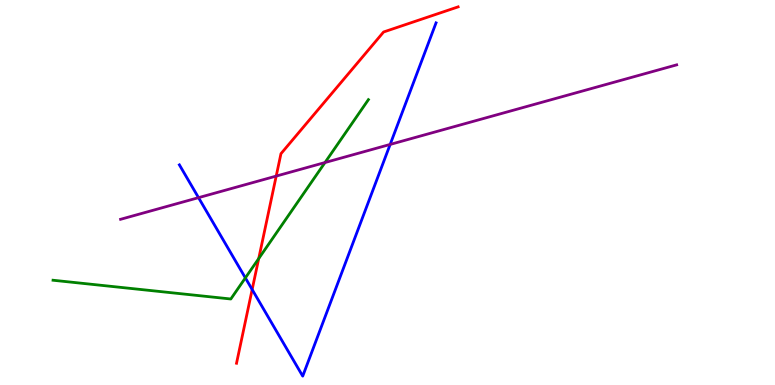[{'lines': ['blue', 'red'], 'intersections': [{'x': 3.25, 'y': 2.48}]}, {'lines': ['green', 'red'], 'intersections': [{'x': 3.34, 'y': 3.28}]}, {'lines': ['purple', 'red'], 'intersections': [{'x': 3.56, 'y': 5.43}]}, {'lines': ['blue', 'green'], 'intersections': [{'x': 3.17, 'y': 2.78}]}, {'lines': ['blue', 'purple'], 'intersections': [{'x': 2.56, 'y': 4.87}, {'x': 5.03, 'y': 6.25}]}, {'lines': ['green', 'purple'], 'intersections': [{'x': 4.19, 'y': 5.78}]}]